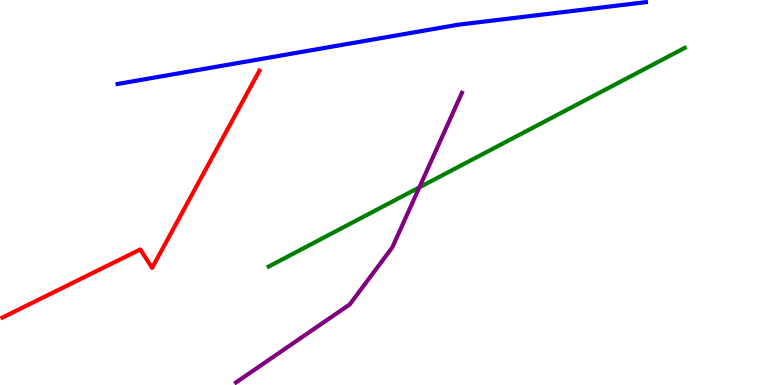[{'lines': ['blue', 'red'], 'intersections': []}, {'lines': ['green', 'red'], 'intersections': []}, {'lines': ['purple', 'red'], 'intersections': []}, {'lines': ['blue', 'green'], 'intersections': []}, {'lines': ['blue', 'purple'], 'intersections': []}, {'lines': ['green', 'purple'], 'intersections': [{'x': 5.41, 'y': 5.13}]}]